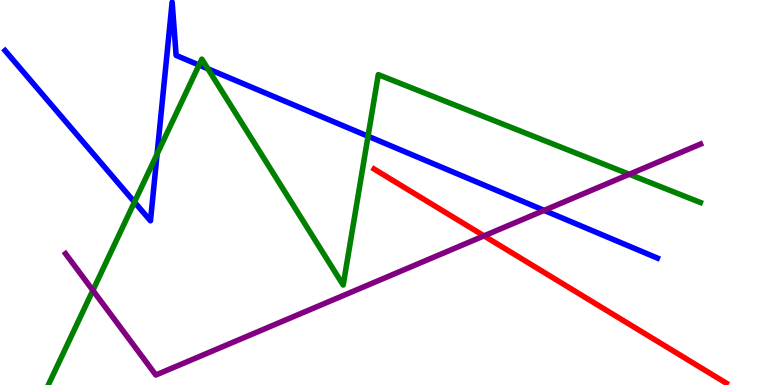[{'lines': ['blue', 'red'], 'intersections': []}, {'lines': ['green', 'red'], 'intersections': []}, {'lines': ['purple', 'red'], 'intersections': [{'x': 6.25, 'y': 3.87}]}, {'lines': ['blue', 'green'], 'intersections': [{'x': 1.74, 'y': 4.75}, {'x': 2.03, 'y': 6.0}, {'x': 2.57, 'y': 8.31}, {'x': 2.68, 'y': 8.21}, {'x': 4.75, 'y': 6.46}]}, {'lines': ['blue', 'purple'], 'intersections': [{'x': 7.02, 'y': 4.54}]}, {'lines': ['green', 'purple'], 'intersections': [{'x': 1.2, 'y': 2.46}, {'x': 8.12, 'y': 5.47}]}]